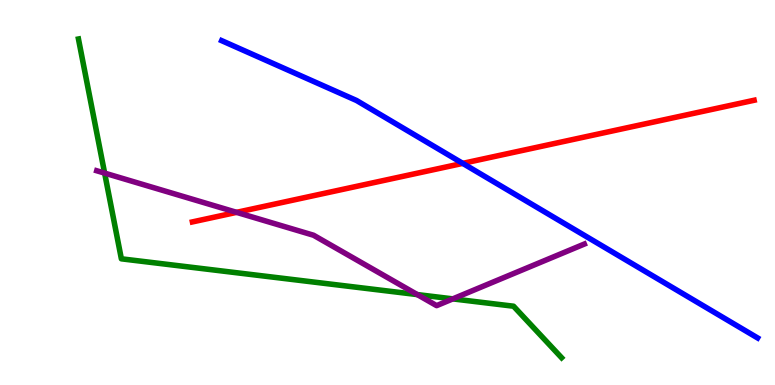[{'lines': ['blue', 'red'], 'intersections': [{'x': 5.97, 'y': 5.76}]}, {'lines': ['green', 'red'], 'intersections': []}, {'lines': ['purple', 'red'], 'intersections': [{'x': 3.05, 'y': 4.48}]}, {'lines': ['blue', 'green'], 'intersections': []}, {'lines': ['blue', 'purple'], 'intersections': []}, {'lines': ['green', 'purple'], 'intersections': [{'x': 1.35, 'y': 5.5}, {'x': 5.38, 'y': 2.35}, {'x': 5.84, 'y': 2.24}]}]